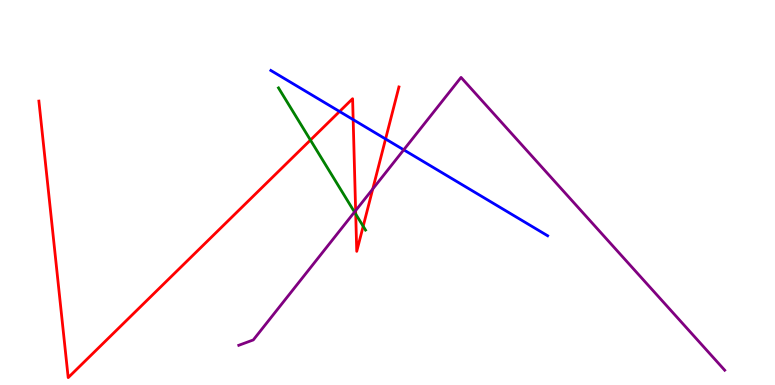[{'lines': ['blue', 'red'], 'intersections': [{'x': 4.38, 'y': 7.1}, {'x': 4.56, 'y': 6.89}, {'x': 4.98, 'y': 6.39}]}, {'lines': ['green', 'red'], 'intersections': [{'x': 4.01, 'y': 6.36}, {'x': 4.59, 'y': 4.44}, {'x': 4.69, 'y': 4.12}]}, {'lines': ['purple', 'red'], 'intersections': [{'x': 4.59, 'y': 4.53}, {'x': 4.81, 'y': 5.09}]}, {'lines': ['blue', 'green'], 'intersections': []}, {'lines': ['blue', 'purple'], 'intersections': [{'x': 5.21, 'y': 6.11}]}, {'lines': ['green', 'purple'], 'intersections': [{'x': 4.57, 'y': 4.49}]}]